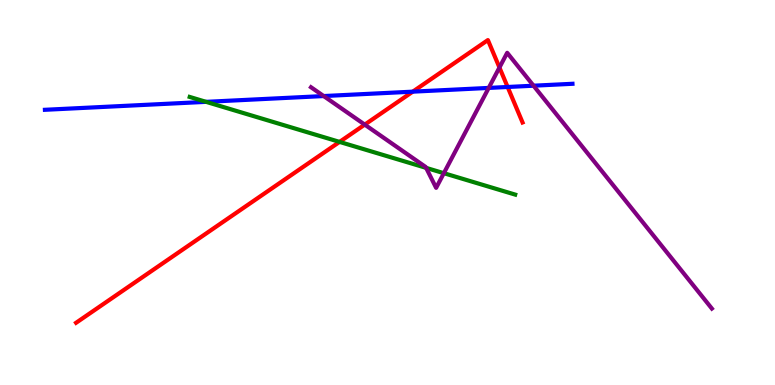[{'lines': ['blue', 'red'], 'intersections': [{'x': 5.33, 'y': 7.62}, {'x': 6.55, 'y': 7.74}]}, {'lines': ['green', 'red'], 'intersections': [{'x': 4.38, 'y': 6.31}]}, {'lines': ['purple', 'red'], 'intersections': [{'x': 4.71, 'y': 6.76}, {'x': 6.44, 'y': 8.25}]}, {'lines': ['blue', 'green'], 'intersections': [{'x': 2.66, 'y': 7.35}]}, {'lines': ['blue', 'purple'], 'intersections': [{'x': 4.18, 'y': 7.51}, {'x': 6.31, 'y': 7.72}, {'x': 6.88, 'y': 7.77}]}, {'lines': ['green', 'purple'], 'intersections': [{'x': 5.5, 'y': 5.64}, {'x': 5.73, 'y': 5.5}]}]